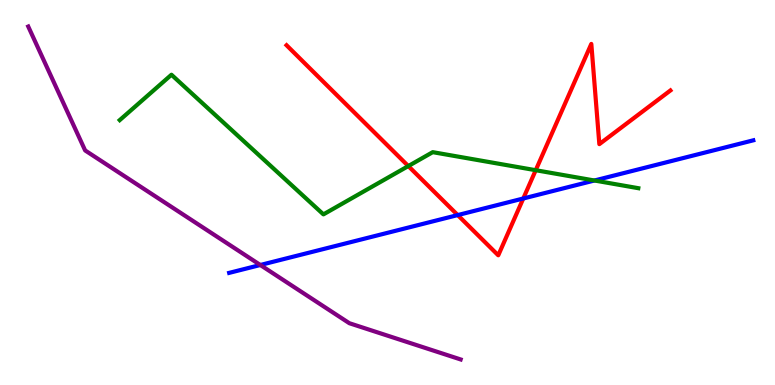[{'lines': ['blue', 'red'], 'intersections': [{'x': 5.91, 'y': 4.41}, {'x': 6.75, 'y': 4.84}]}, {'lines': ['green', 'red'], 'intersections': [{'x': 5.27, 'y': 5.69}, {'x': 6.91, 'y': 5.58}]}, {'lines': ['purple', 'red'], 'intersections': []}, {'lines': ['blue', 'green'], 'intersections': [{'x': 7.67, 'y': 5.31}]}, {'lines': ['blue', 'purple'], 'intersections': [{'x': 3.36, 'y': 3.12}]}, {'lines': ['green', 'purple'], 'intersections': []}]